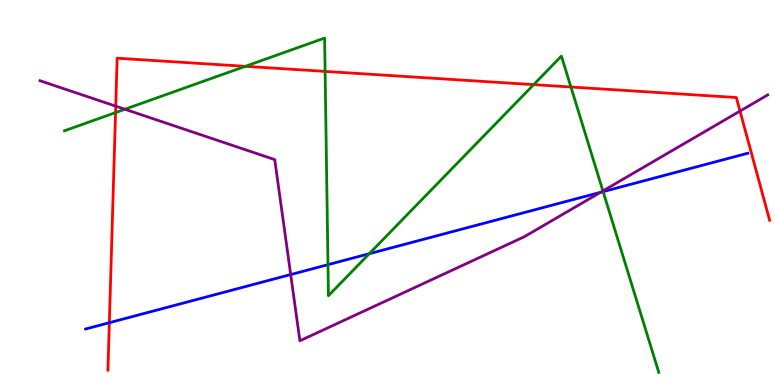[{'lines': ['blue', 'red'], 'intersections': [{'x': 1.41, 'y': 1.62}]}, {'lines': ['green', 'red'], 'intersections': [{'x': 1.49, 'y': 7.08}, {'x': 3.17, 'y': 8.28}, {'x': 4.19, 'y': 8.15}, {'x': 6.89, 'y': 7.8}, {'x': 7.37, 'y': 7.74}]}, {'lines': ['purple', 'red'], 'intersections': [{'x': 1.49, 'y': 7.24}, {'x': 9.55, 'y': 7.11}]}, {'lines': ['blue', 'green'], 'intersections': [{'x': 4.23, 'y': 3.13}, {'x': 4.76, 'y': 3.41}, {'x': 7.78, 'y': 5.02}]}, {'lines': ['blue', 'purple'], 'intersections': [{'x': 3.75, 'y': 2.87}, {'x': 7.75, 'y': 5.0}]}, {'lines': ['green', 'purple'], 'intersections': [{'x': 1.61, 'y': 7.16}, {'x': 7.78, 'y': 5.04}]}]